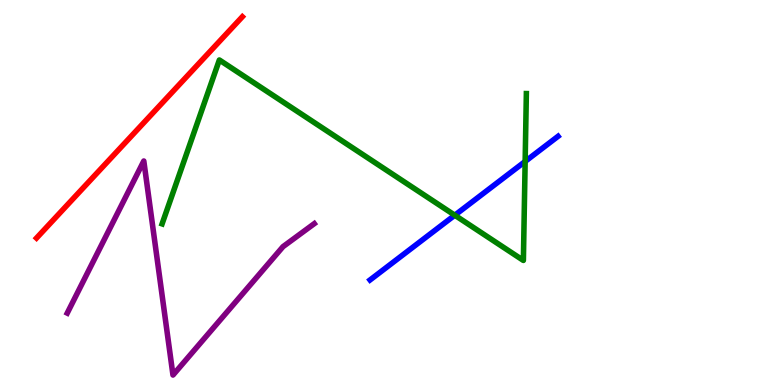[{'lines': ['blue', 'red'], 'intersections': []}, {'lines': ['green', 'red'], 'intersections': []}, {'lines': ['purple', 'red'], 'intersections': []}, {'lines': ['blue', 'green'], 'intersections': [{'x': 5.87, 'y': 4.41}, {'x': 6.78, 'y': 5.81}]}, {'lines': ['blue', 'purple'], 'intersections': []}, {'lines': ['green', 'purple'], 'intersections': []}]